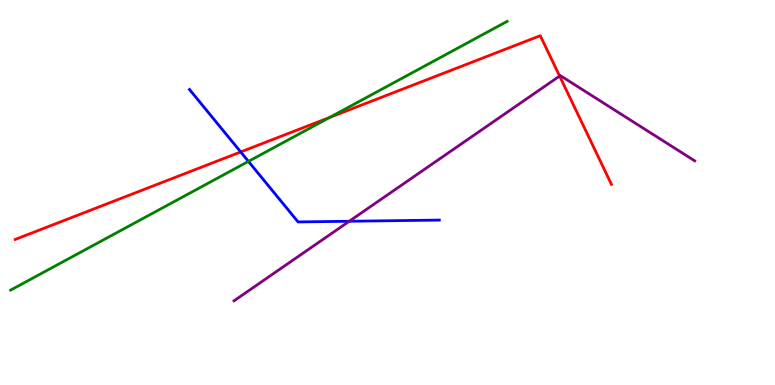[{'lines': ['blue', 'red'], 'intersections': [{'x': 3.11, 'y': 6.05}]}, {'lines': ['green', 'red'], 'intersections': [{'x': 4.25, 'y': 6.95}]}, {'lines': ['purple', 'red'], 'intersections': [{'x': 7.22, 'y': 8.02}]}, {'lines': ['blue', 'green'], 'intersections': [{'x': 3.21, 'y': 5.81}]}, {'lines': ['blue', 'purple'], 'intersections': [{'x': 4.51, 'y': 4.25}]}, {'lines': ['green', 'purple'], 'intersections': []}]